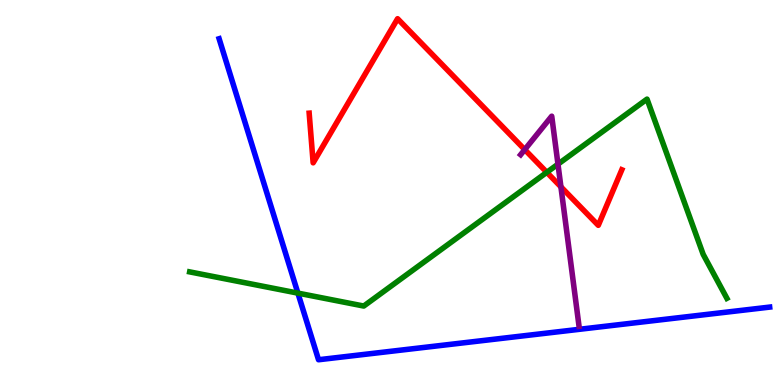[{'lines': ['blue', 'red'], 'intersections': []}, {'lines': ['green', 'red'], 'intersections': [{'x': 7.06, 'y': 5.52}]}, {'lines': ['purple', 'red'], 'intersections': [{'x': 6.77, 'y': 6.11}, {'x': 7.24, 'y': 5.15}]}, {'lines': ['blue', 'green'], 'intersections': [{'x': 3.84, 'y': 2.39}]}, {'lines': ['blue', 'purple'], 'intersections': []}, {'lines': ['green', 'purple'], 'intersections': [{'x': 7.2, 'y': 5.74}]}]